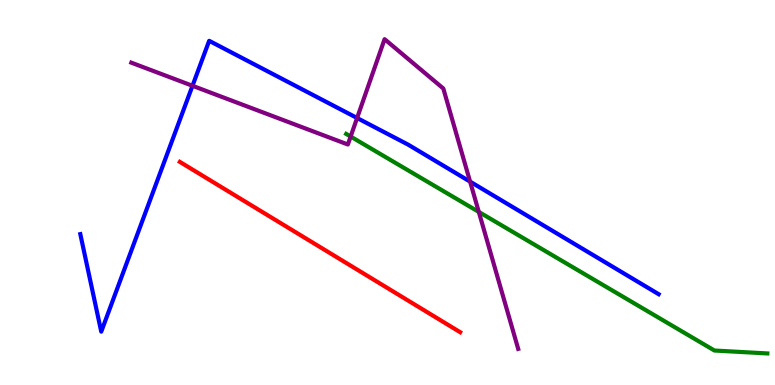[{'lines': ['blue', 'red'], 'intersections': []}, {'lines': ['green', 'red'], 'intersections': []}, {'lines': ['purple', 'red'], 'intersections': []}, {'lines': ['blue', 'green'], 'intersections': []}, {'lines': ['blue', 'purple'], 'intersections': [{'x': 2.48, 'y': 7.77}, {'x': 4.61, 'y': 6.93}, {'x': 6.07, 'y': 5.28}]}, {'lines': ['green', 'purple'], 'intersections': [{'x': 4.52, 'y': 6.45}, {'x': 6.18, 'y': 4.5}]}]